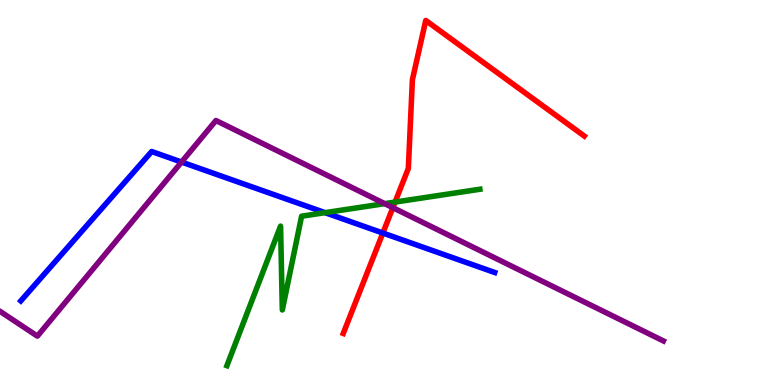[{'lines': ['blue', 'red'], 'intersections': [{'x': 4.94, 'y': 3.95}]}, {'lines': ['green', 'red'], 'intersections': [{'x': 5.1, 'y': 4.75}]}, {'lines': ['purple', 'red'], 'intersections': [{'x': 5.07, 'y': 4.61}]}, {'lines': ['blue', 'green'], 'intersections': [{'x': 4.19, 'y': 4.48}]}, {'lines': ['blue', 'purple'], 'intersections': [{'x': 2.34, 'y': 5.79}]}, {'lines': ['green', 'purple'], 'intersections': [{'x': 4.96, 'y': 4.71}]}]